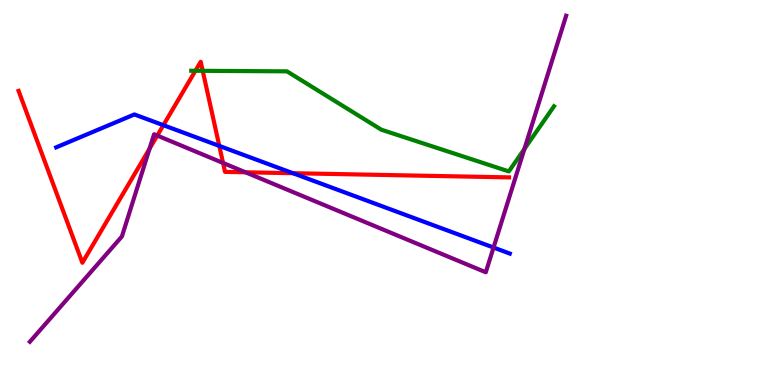[{'lines': ['blue', 'red'], 'intersections': [{'x': 2.11, 'y': 6.75}, {'x': 2.83, 'y': 6.21}, {'x': 3.78, 'y': 5.5}]}, {'lines': ['green', 'red'], 'intersections': [{'x': 2.52, 'y': 8.16}, {'x': 2.62, 'y': 8.16}]}, {'lines': ['purple', 'red'], 'intersections': [{'x': 1.93, 'y': 6.14}, {'x': 2.03, 'y': 6.48}, {'x': 2.88, 'y': 5.77}, {'x': 3.17, 'y': 5.53}]}, {'lines': ['blue', 'green'], 'intersections': []}, {'lines': ['blue', 'purple'], 'intersections': [{'x': 6.37, 'y': 3.57}]}, {'lines': ['green', 'purple'], 'intersections': [{'x': 6.77, 'y': 6.13}]}]